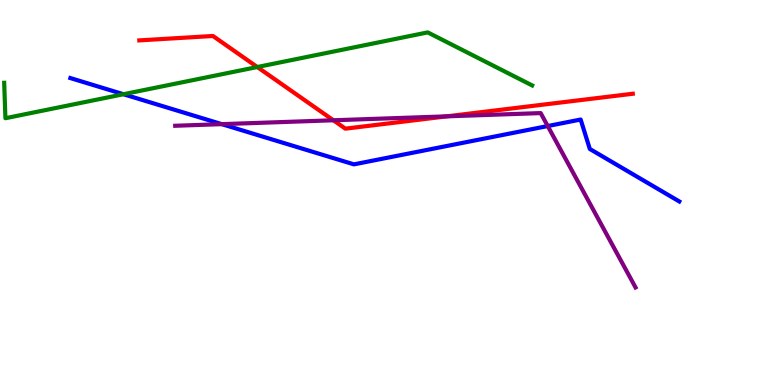[{'lines': ['blue', 'red'], 'intersections': []}, {'lines': ['green', 'red'], 'intersections': [{'x': 3.32, 'y': 8.26}]}, {'lines': ['purple', 'red'], 'intersections': [{'x': 4.3, 'y': 6.88}, {'x': 5.76, 'y': 6.98}]}, {'lines': ['blue', 'green'], 'intersections': [{'x': 1.59, 'y': 7.55}]}, {'lines': ['blue', 'purple'], 'intersections': [{'x': 2.86, 'y': 6.78}, {'x': 7.07, 'y': 6.73}]}, {'lines': ['green', 'purple'], 'intersections': []}]